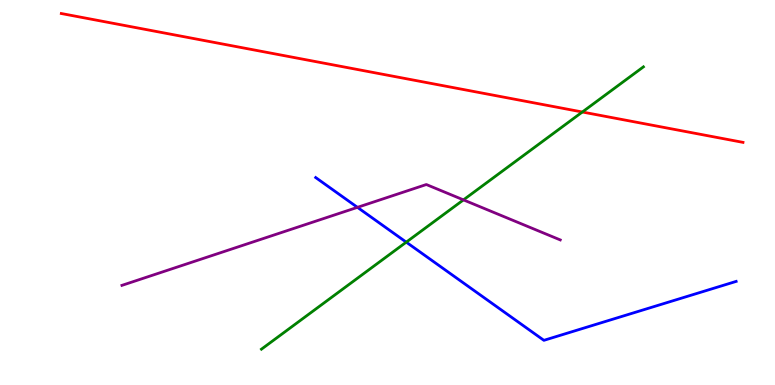[{'lines': ['blue', 'red'], 'intersections': []}, {'lines': ['green', 'red'], 'intersections': [{'x': 7.51, 'y': 7.09}]}, {'lines': ['purple', 'red'], 'intersections': []}, {'lines': ['blue', 'green'], 'intersections': [{'x': 5.24, 'y': 3.71}]}, {'lines': ['blue', 'purple'], 'intersections': [{'x': 4.61, 'y': 4.61}]}, {'lines': ['green', 'purple'], 'intersections': [{'x': 5.98, 'y': 4.81}]}]